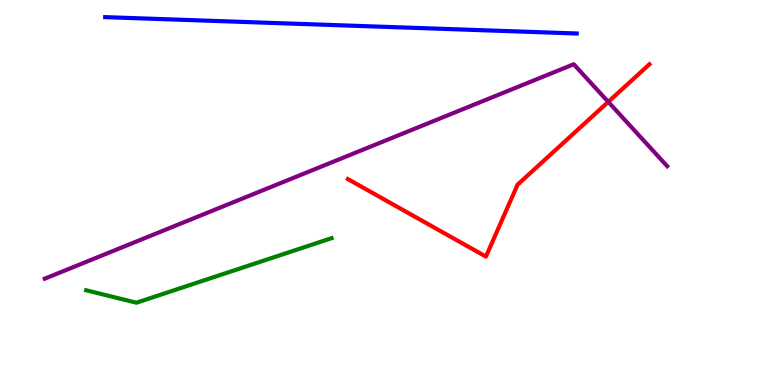[{'lines': ['blue', 'red'], 'intersections': []}, {'lines': ['green', 'red'], 'intersections': []}, {'lines': ['purple', 'red'], 'intersections': [{'x': 7.85, 'y': 7.35}]}, {'lines': ['blue', 'green'], 'intersections': []}, {'lines': ['blue', 'purple'], 'intersections': []}, {'lines': ['green', 'purple'], 'intersections': []}]